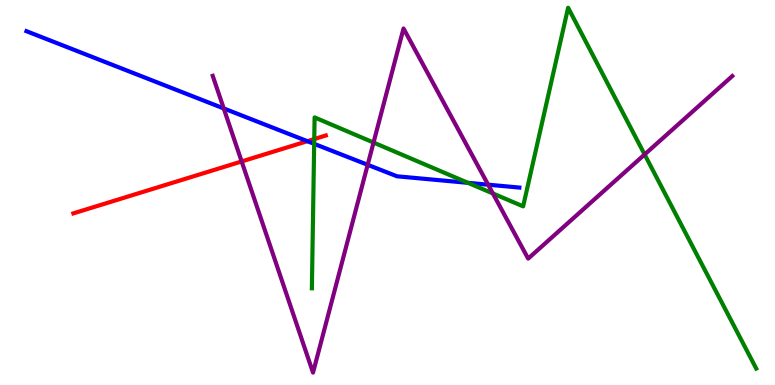[{'lines': ['blue', 'red'], 'intersections': [{'x': 3.97, 'y': 6.33}]}, {'lines': ['green', 'red'], 'intersections': [{'x': 4.05, 'y': 6.39}]}, {'lines': ['purple', 'red'], 'intersections': [{'x': 3.12, 'y': 5.81}]}, {'lines': ['blue', 'green'], 'intersections': [{'x': 4.05, 'y': 6.26}, {'x': 6.04, 'y': 5.25}]}, {'lines': ['blue', 'purple'], 'intersections': [{'x': 2.89, 'y': 7.18}, {'x': 4.74, 'y': 5.72}, {'x': 6.3, 'y': 5.2}]}, {'lines': ['green', 'purple'], 'intersections': [{'x': 4.82, 'y': 6.3}, {'x': 6.36, 'y': 4.98}, {'x': 8.32, 'y': 5.99}]}]